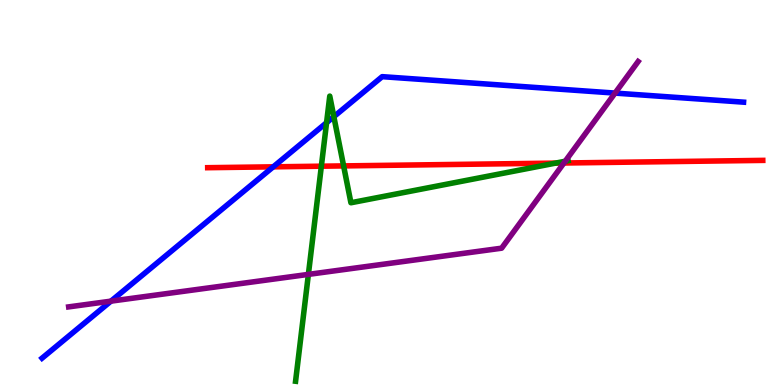[{'lines': ['blue', 'red'], 'intersections': [{'x': 3.53, 'y': 5.67}]}, {'lines': ['green', 'red'], 'intersections': [{'x': 4.15, 'y': 5.68}, {'x': 4.43, 'y': 5.69}, {'x': 7.17, 'y': 5.76}]}, {'lines': ['purple', 'red'], 'intersections': [{'x': 7.28, 'y': 5.77}]}, {'lines': ['blue', 'green'], 'intersections': [{'x': 4.21, 'y': 6.81}, {'x': 4.31, 'y': 6.97}]}, {'lines': ['blue', 'purple'], 'intersections': [{'x': 1.43, 'y': 2.18}, {'x': 7.94, 'y': 7.58}]}, {'lines': ['green', 'purple'], 'intersections': [{'x': 3.98, 'y': 2.87}, {'x': 7.29, 'y': 5.81}]}]